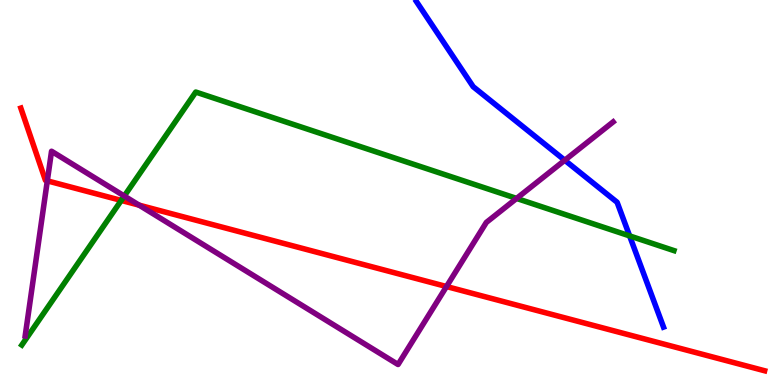[{'lines': ['blue', 'red'], 'intersections': []}, {'lines': ['green', 'red'], 'intersections': [{'x': 1.56, 'y': 4.79}]}, {'lines': ['purple', 'red'], 'intersections': [{'x': 0.611, 'y': 5.3}, {'x': 1.8, 'y': 4.67}, {'x': 5.76, 'y': 2.56}]}, {'lines': ['blue', 'green'], 'intersections': [{'x': 8.12, 'y': 3.87}]}, {'lines': ['blue', 'purple'], 'intersections': [{'x': 7.29, 'y': 5.84}]}, {'lines': ['green', 'purple'], 'intersections': [{'x': 1.6, 'y': 4.91}, {'x': 6.67, 'y': 4.85}]}]